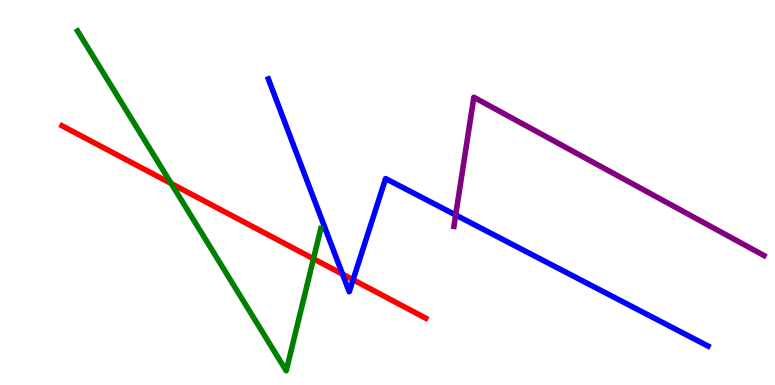[{'lines': ['blue', 'red'], 'intersections': [{'x': 4.42, 'y': 2.88}, {'x': 4.56, 'y': 2.73}]}, {'lines': ['green', 'red'], 'intersections': [{'x': 2.21, 'y': 5.23}, {'x': 4.04, 'y': 3.28}]}, {'lines': ['purple', 'red'], 'intersections': []}, {'lines': ['blue', 'green'], 'intersections': []}, {'lines': ['blue', 'purple'], 'intersections': [{'x': 5.88, 'y': 4.42}]}, {'lines': ['green', 'purple'], 'intersections': []}]